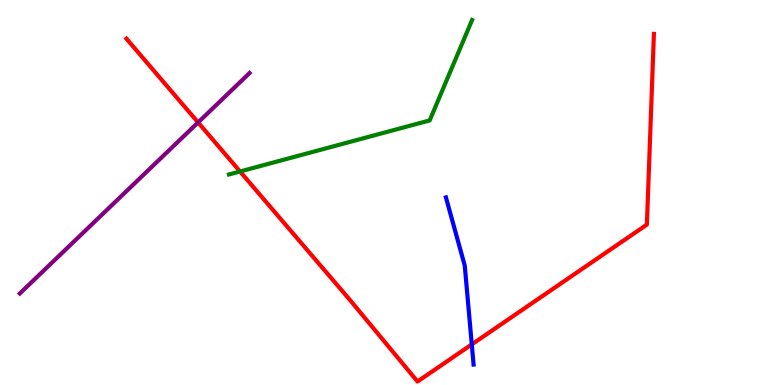[{'lines': ['blue', 'red'], 'intersections': [{'x': 6.09, 'y': 1.05}]}, {'lines': ['green', 'red'], 'intersections': [{'x': 3.1, 'y': 5.55}]}, {'lines': ['purple', 'red'], 'intersections': [{'x': 2.56, 'y': 6.82}]}, {'lines': ['blue', 'green'], 'intersections': []}, {'lines': ['blue', 'purple'], 'intersections': []}, {'lines': ['green', 'purple'], 'intersections': []}]